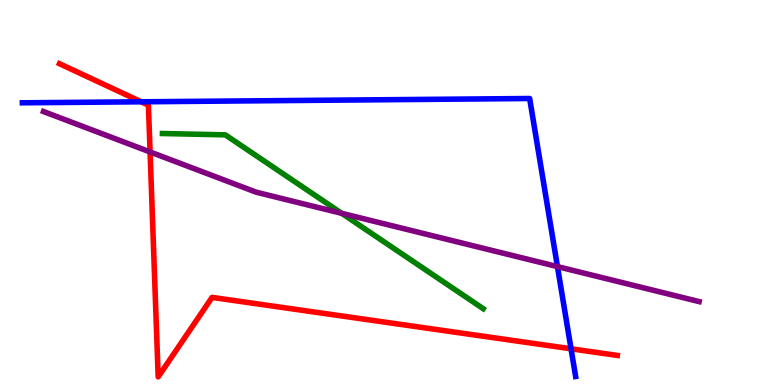[{'lines': ['blue', 'red'], 'intersections': [{'x': 1.82, 'y': 7.36}, {'x': 7.37, 'y': 0.94}]}, {'lines': ['green', 'red'], 'intersections': []}, {'lines': ['purple', 'red'], 'intersections': [{'x': 1.94, 'y': 6.05}]}, {'lines': ['blue', 'green'], 'intersections': []}, {'lines': ['blue', 'purple'], 'intersections': [{'x': 7.19, 'y': 3.08}]}, {'lines': ['green', 'purple'], 'intersections': [{'x': 4.41, 'y': 4.46}]}]